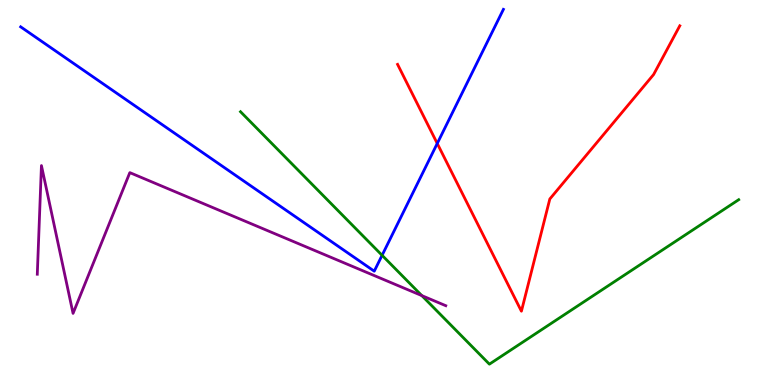[{'lines': ['blue', 'red'], 'intersections': [{'x': 5.64, 'y': 6.27}]}, {'lines': ['green', 'red'], 'intersections': []}, {'lines': ['purple', 'red'], 'intersections': []}, {'lines': ['blue', 'green'], 'intersections': [{'x': 4.93, 'y': 3.37}]}, {'lines': ['blue', 'purple'], 'intersections': []}, {'lines': ['green', 'purple'], 'intersections': [{'x': 5.44, 'y': 2.32}]}]